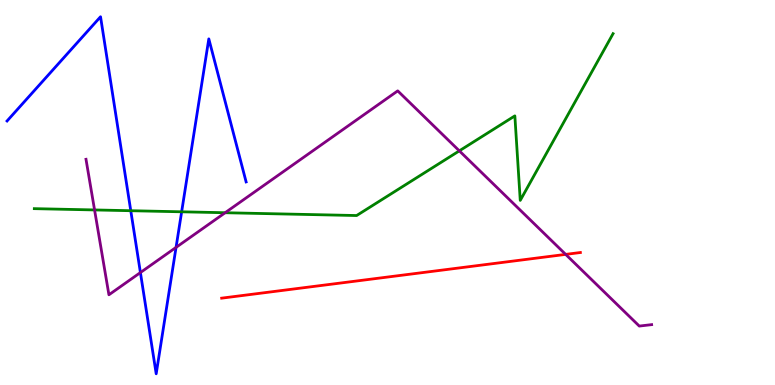[{'lines': ['blue', 'red'], 'intersections': []}, {'lines': ['green', 'red'], 'intersections': []}, {'lines': ['purple', 'red'], 'intersections': [{'x': 7.3, 'y': 3.39}]}, {'lines': ['blue', 'green'], 'intersections': [{'x': 1.69, 'y': 4.53}, {'x': 2.34, 'y': 4.5}]}, {'lines': ['blue', 'purple'], 'intersections': [{'x': 1.81, 'y': 2.92}, {'x': 2.27, 'y': 3.57}]}, {'lines': ['green', 'purple'], 'intersections': [{'x': 1.22, 'y': 4.55}, {'x': 2.91, 'y': 4.47}, {'x': 5.93, 'y': 6.08}]}]